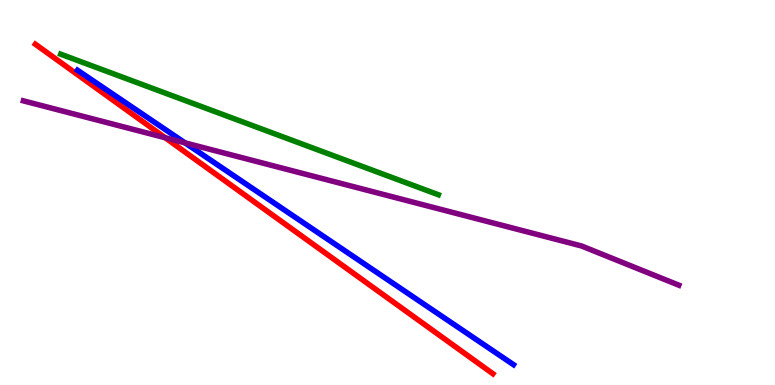[{'lines': ['blue', 'red'], 'intersections': []}, {'lines': ['green', 'red'], 'intersections': []}, {'lines': ['purple', 'red'], 'intersections': [{'x': 2.13, 'y': 6.42}]}, {'lines': ['blue', 'green'], 'intersections': []}, {'lines': ['blue', 'purple'], 'intersections': [{'x': 2.39, 'y': 6.29}]}, {'lines': ['green', 'purple'], 'intersections': []}]